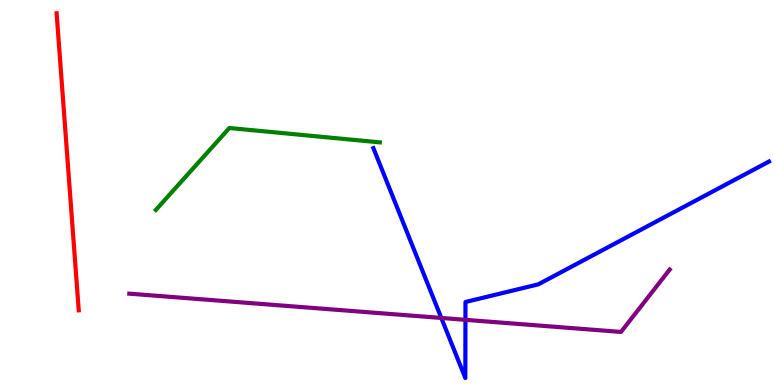[{'lines': ['blue', 'red'], 'intersections': []}, {'lines': ['green', 'red'], 'intersections': []}, {'lines': ['purple', 'red'], 'intersections': []}, {'lines': ['blue', 'green'], 'intersections': []}, {'lines': ['blue', 'purple'], 'intersections': [{'x': 5.69, 'y': 1.74}, {'x': 6.01, 'y': 1.69}]}, {'lines': ['green', 'purple'], 'intersections': []}]